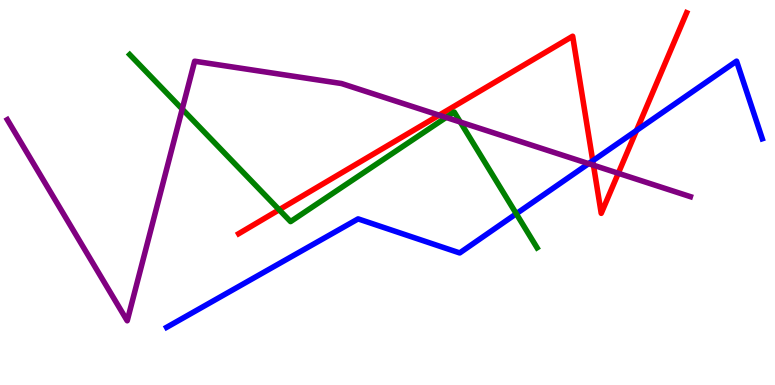[{'lines': ['blue', 'red'], 'intersections': [{'x': 7.65, 'y': 5.82}, {'x': 8.21, 'y': 6.61}]}, {'lines': ['green', 'red'], 'intersections': [{'x': 3.6, 'y': 4.55}]}, {'lines': ['purple', 'red'], 'intersections': [{'x': 5.67, 'y': 7.01}, {'x': 7.66, 'y': 5.71}, {'x': 7.98, 'y': 5.5}]}, {'lines': ['blue', 'green'], 'intersections': [{'x': 6.66, 'y': 4.45}]}, {'lines': ['blue', 'purple'], 'intersections': [{'x': 7.59, 'y': 5.75}]}, {'lines': ['green', 'purple'], 'intersections': [{'x': 2.35, 'y': 7.17}, {'x': 5.76, 'y': 6.95}, {'x': 5.94, 'y': 6.83}]}]